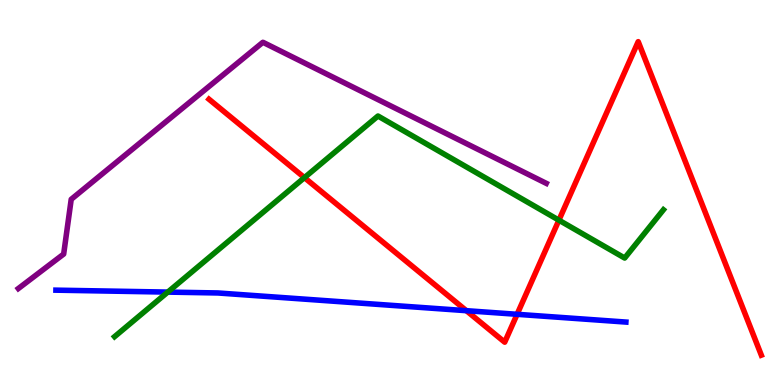[{'lines': ['blue', 'red'], 'intersections': [{'x': 6.02, 'y': 1.93}, {'x': 6.67, 'y': 1.84}]}, {'lines': ['green', 'red'], 'intersections': [{'x': 3.93, 'y': 5.39}, {'x': 7.21, 'y': 4.28}]}, {'lines': ['purple', 'red'], 'intersections': []}, {'lines': ['blue', 'green'], 'intersections': [{'x': 2.16, 'y': 2.41}]}, {'lines': ['blue', 'purple'], 'intersections': []}, {'lines': ['green', 'purple'], 'intersections': []}]